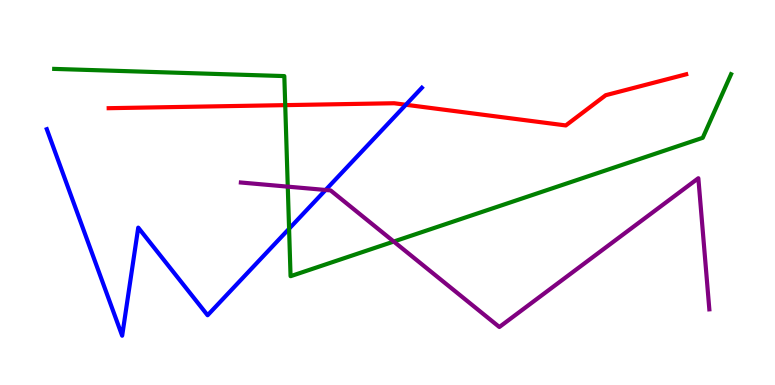[{'lines': ['blue', 'red'], 'intersections': [{'x': 5.24, 'y': 7.28}]}, {'lines': ['green', 'red'], 'intersections': [{'x': 3.68, 'y': 7.27}]}, {'lines': ['purple', 'red'], 'intersections': []}, {'lines': ['blue', 'green'], 'intersections': [{'x': 3.73, 'y': 4.06}]}, {'lines': ['blue', 'purple'], 'intersections': [{'x': 4.2, 'y': 5.07}]}, {'lines': ['green', 'purple'], 'intersections': [{'x': 3.71, 'y': 5.15}, {'x': 5.08, 'y': 3.73}]}]